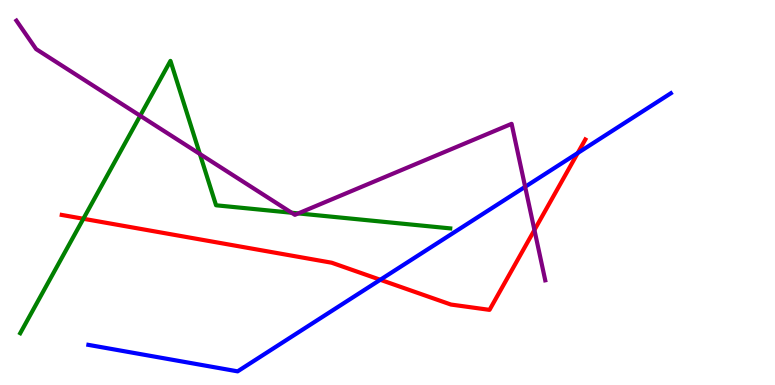[{'lines': ['blue', 'red'], 'intersections': [{'x': 4.91, 'y': 2.73}, {'x': 7.45, 'y': 6.02}]}, {'lines': ['green', 'red'], 'intersections': [{'x': 1.08, 'y': 4.32}]}, {'lines': ['purple', 'red'], 'intersections': [{'x': 6.9, 'y': 4.03}]}, {'lines': ['blue', 'green'], 'intersections': []}, {'lines': ['blue', 'purple'], 'intersections': [{'x': 6.78, 'y': 5.15}]}, {'lines': ['green', 'purple'], 'intersections': [{'x': 1.81, 'y': 6.99}, {'x': 2.58, 'y': 6.0}, {'x': 3.76, 'y': 4.47}, {'x': 3.85, 'y': 4.46}]}]